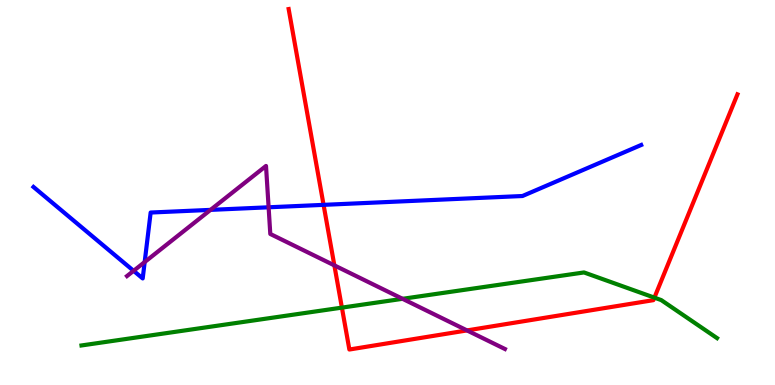[{'lines': ['blue', 'red'], 'intersections': [{'x': 4.18, 'y': 4.68}]}, {'lines': ['green', 'red'], 'intersections': [{'x': 4.41, 'y': 2.01}, {'x': 8.44, 'y': 2.27}]}, {'lines': ['purple', 'red'], 'intersections': [{'x': 4.31, 'y': 3.11}, {'x': 6.03, 'y': 1.42}]}, {'lines': ['blue', 'green'], 'intersections': []}, {'lines': ['blue', 'purple'], 'intersections': [{'x': 1.72, 'y': 2.97}, {'x': 1.87, 'y': 3.19}, {'x': 2.72, 'y': 4.55}, {'x': 3.47, 'y': 4.62}]}, {'lines': ['green', 'purple'], 'intersections': [{'x': 5.19, 'y': 2.24}]}]